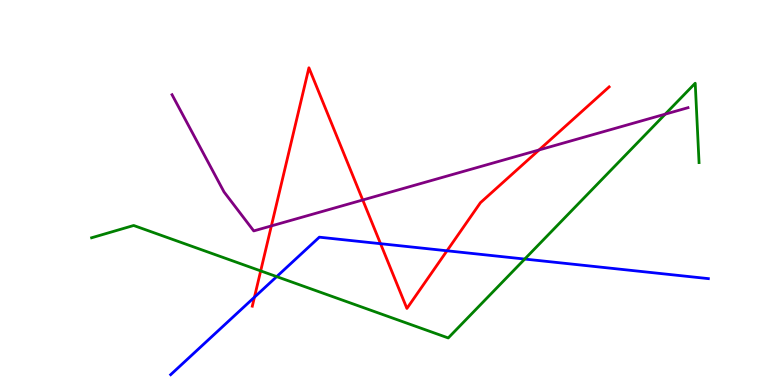[{'lines': ['blue', 'red'], 'intersections': [{'x': 3.28, 'y': 2.28}, {'x': 4.91, 'y': 3.67}, {'x': 5.77, 'y': 3.49}]}, {'lines': ['green', 'red'], 'intersections': [{'x': 3.36, 'y': 2.96}]}, {'lines': ['purple', 'red'], 'intersections': [{'x': 3.5, 'y': 4.13}, {'x': 4.68, 'y': 4.81}, {'x': 6.96, 'y': 6.11}]}, {'lines': ['blue', 'green'], 'intersections': [{'x': 3.57, 'y': 2.82}, {'x': 6.77, 'y': 3.27}]}, {'lines': ['blue', 'purple'], 'intersections': []}, {'lines': ['green', 'purple'], 'intersections': [{'x': 8.58, 'y': 7.04}]}]